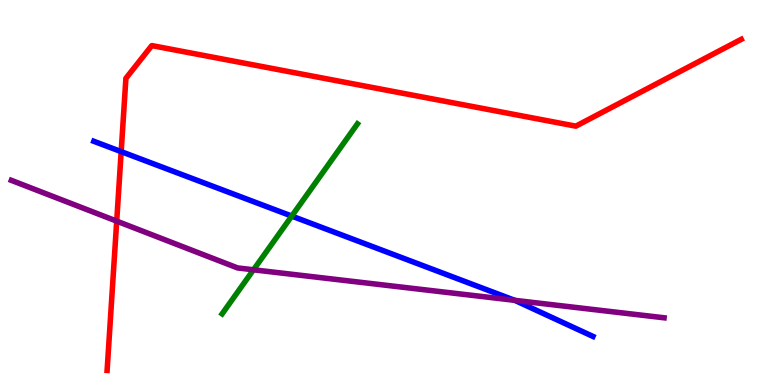[{'lines': ['blue', 'red'], 'intersections': [{'x': 1.56, 'y': 6.06}]}, {'lines': ['green', 'red'], 'intersections': []}, {'lines': ['purple', 'red'], 'intersections': [{'x': 1.51, 'y': 4.26}]}, {'lines': ['blue', 'green'], 'intersections': [{'x': 3.76, 'y': 4.39}]}, {'lines': ['blue', 'purple'], 'intersections': [{'x': 6.64, 'y': 2.2}]}, {'lines': ['green', 'purple'], 'intersections': [{'x': 3.27, 'y': 2.99}]}]